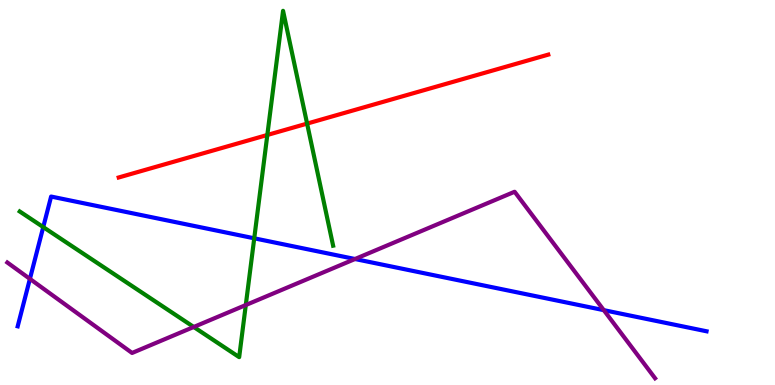[{'lines': ['blue', 'red'], 'intersections': []}, {'lines': ['green', 'red'], 'intersections': [{'x': 3.45, 'y': 6.49}, {'x': 3.96, 'y': 6.79}]}, {'lines': ['purple', 'red'], 'intersections': []}, {'lines': ['blue', 'green'], 'intersections': [{'x': 0.558, 'y': 4.1}, {'x': 3.28, 'y': 3.81}]}, {'lines': ['blue', 'purple'], 'intersections': [{'x': 0.386, 'y': 2.76}, {'x': 4.58, 'y': 3.27}, {'x': 7.79, 'y': 1.94}]}, {'lines': ['green', 'purple'], 'intersections': [{'x': 2.5, 'y': 1.51}, {'x': 3.17, 'y': 2.08}]}]